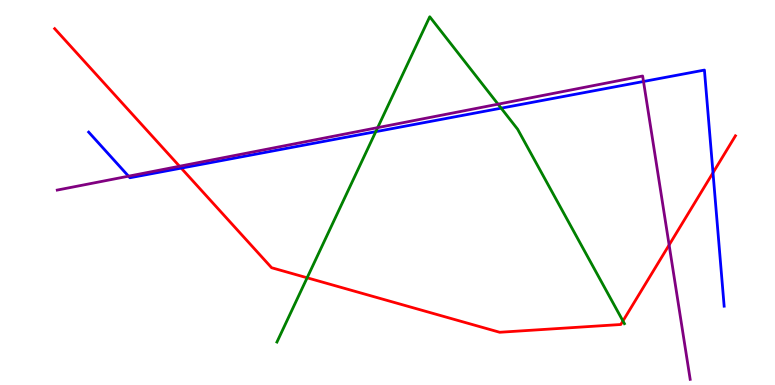[{'lines': ['blue', 'red'], 'intersections': [{'x': 2.34, 'y': 5.63}, {'x': 9.2, 'y': 5.51}]}, {'lines': ['green', 'red'], 'intersections': [{'x': 3.96, 'y': 2.78}, {'x': 8.04, 'y': 1.66}]}, {'lines': ['purple', 'red'], 'intersections': [{'x': 2.32, 'y': 5.68}, {'x': 8.63, 'y': 3.64}]}, {'lines': ['blue', 'green'], 'intersections': [{'x': 4.85, 'y': 6.58}, {'x': 6.47, 'y': 7.19}]}, {'lines': ['blue', 'purple'], 'intersections': [{'x': 1.66, 'y': 5.42}, {'x': 8.3, 'y': 7.88}]}, {'lines': ['green', 'purple'], 'intersections': [{'x': 4.87, 'y': 6.68}, {'x': 6.43, 'y': 7.29}]}]